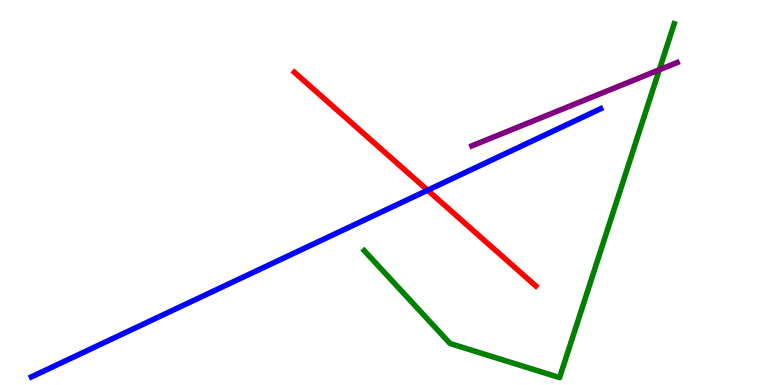[{'lines': ['blue', 'red'], 'intersections': [{'x': 5.52, 'y': 5.06}]}, {'lines': ['green', 'red'], 'intersections': []}, {'lines': ['purple', 'red'], 'intersections': []}, {'lines': ['blue', 'green'], 'intersections': []}, {'lines': ['blue', 'purple'], 'intersections': []}, {'lines': ['green', 'purple'], 'intersections': [{'x': 8.51, 'y': 8.19}]}]